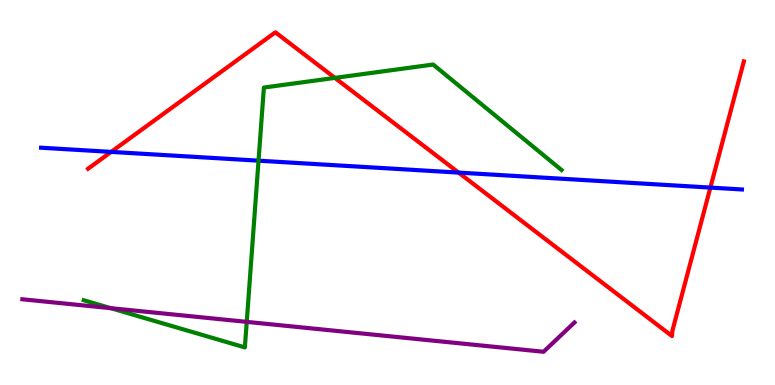[{'lines': ['blue', 'red'], 'intersections': [{'x': 1.43, 'y': 6.05}, {'x': 5.92, 'y': 5.52}, {'x': 9.17, 'y': 5.13}]}, {'lines': ['green', 'red'], 'intersections': [{'x': 4.32, 'y': 7.98}]}, {'lines': ['purple', 'red'], 'intersections': []}, {'lines': ['blue', 'green'], 'intersections': [{'x': 3.34, 'y': 5.83}]}, {'lines': ['blue', 'purple'], 'intersections': []}, {'lines': ['green', 'purple'], 'intersections': [{'x': 1.43, 'y': 1.99}, {'x': 3.18, 'y': 1.64}]}]